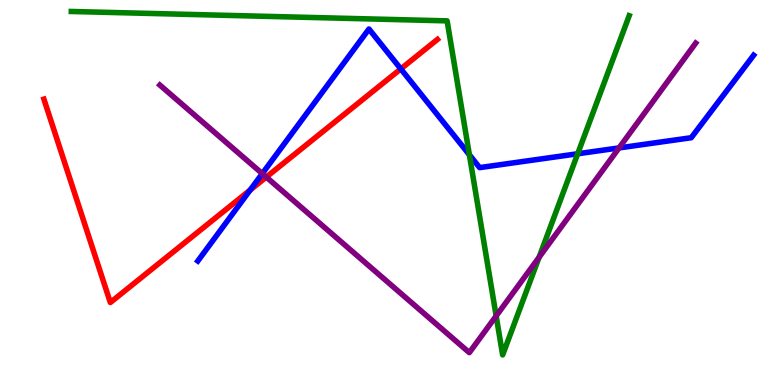[{'lines': ['blue', 'red'], 'intersections': [{'x': 3.23, 'y': 5.06}, {'x': 5.17, 'y': 8.21}]}, {'lines': ['green', 'red'], 'intersections': []}, {'lines': ['purple', 'red'], 'intersections': [{'x': 3.44, 'y': 5.4}]}, {'lines': ['blue', 'green'], 'intersections': [{'x': 6.06, 'y': 5.98}, {'x': 7.45, 'y': 6.01}]}, {'lines': ['blue', 'purple'], 'intersections': [{'x': 3.38, 'y': 5.49}, {'x': 7.99, 'y': 6.16}]}, {'lines': ['green', 'purple'], 'intersections': [{'x': 6.4, 'y': 1.79}, {'x': 6.96, 'y': 3.32}]}]